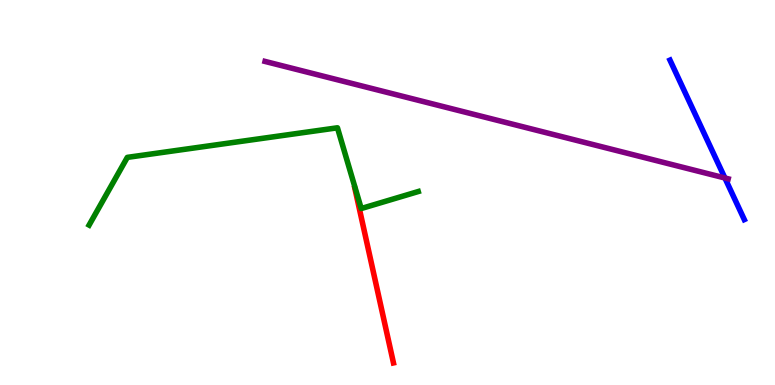[{'lines': ['blue', 'red'], 'intersections': []}, {'lines': ['green', 'red'], 'intersections': []}, {'lines': ['purple', 'red'], 'intersections': []}, {'lines': ['blue', 'green'], 'intersections': []}, {'lines': ['blue', 'purple'], 'intersections': [{'x': 9.35, 'y': 5.38}]}, {'lines': ['green', 'purple'], 'intersections': []}]